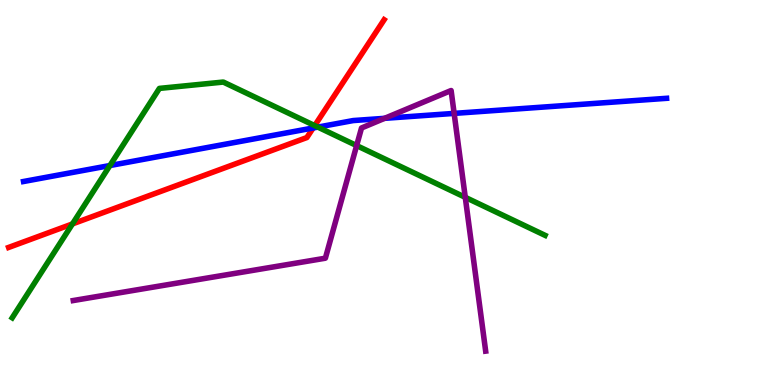[{'lines': ['blue', 'red'], 'intersections': [{'x': 4.04, 'y': 6.68}]}, {'lines': ['green', 'red'], 'intersections': [{'x': 0.935, 'y': 4.18}, {'x': 4.06, 'y': 6.74}]}, {'lines': ['purple', 'red'], 'intersections': []}, {'lines': ['blue', 'green'], 'intersections': [{'x': 1.42, 'y': 5.7}, {'x': 4.1, 'y': 6.7}]}, {'lines': ['blue', 'purple'], 'intersections': [{'x': 4.96, 'y': 6.93}, {'x': 5.86, 'y': 7.05}]}, {'lines': ['green', 'purple'], 'intersections': [{'x': 4.6, 'y': 6.22}, {'x': 6.0, 'y': 4.87}]}]